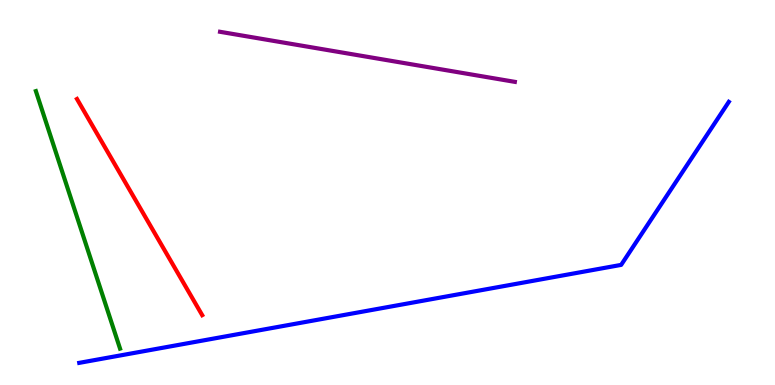[{'lines': ['blue', 'red'], 'intersections': []}, {'lines': ['green', 'red'], 'intersections': []}, {'lines': ['purple', 'red'], 'intersections': []}, {'lines': ['blue', 'green'], 'intersections': []}, {'lines': ['blue', 'purple'], 'intersections': []}, {'lines': ['green', 'purple'], 'intersections': []}]